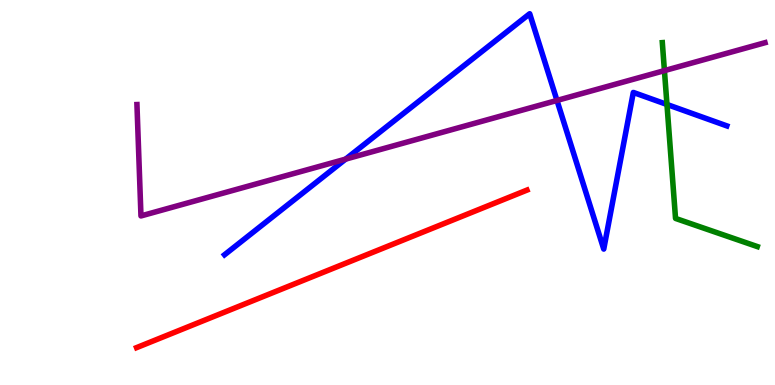[{'lines': ['blue', 'red'], 'intersections': []}, {'lines': ['green', 'red'], 'intersections': []}, {'lines': ['purple', 'red'], 'intersections': []}, {'lines': ['blue', 'green'], 'intersections': [{'x': 8.61, 'y': 7.29}]}, {'lines': ['blue', 'purple'], 'intersections': [{'x': 4.46, 'y': 5.87}, {'x': 7.19, 'y': 7.39}]}, {'lines': ['green', 'purple'], 'intersections': [{'x': 8.57, 'y': 8.17}]}]